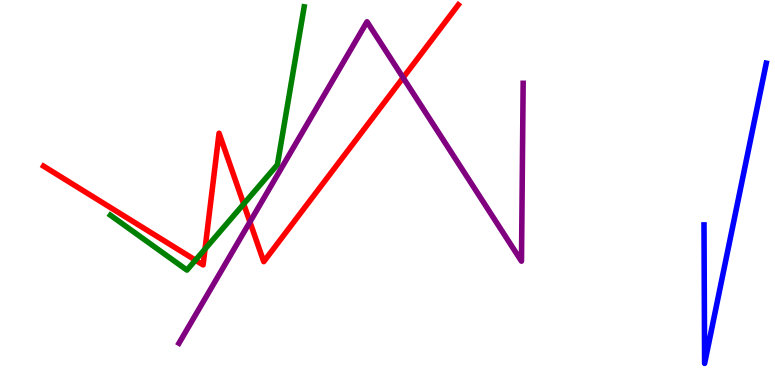[{'lines': ['blue', 'red'], 'intersections': []}, {'lines': ['green', 'red'], 'intersections': [{'x': 2.52, 'y': 3.24}, {'x': 2.65, 'y': 3.53}, {'x': 3.14, 'y': 4.7}]}, {'lines': ['purple', 'red'], 'intersections': [{'x': 3.22, 'y': 4.24}, {'x': 5.2, 'y': 7.98}]}, {'lines': ['blue', 'green'], 'intersections': []}, {'lines': ['blue', 'purple'], 'intersections': []}, {'lines': ['green', 'purple'], 'intersections': []}]